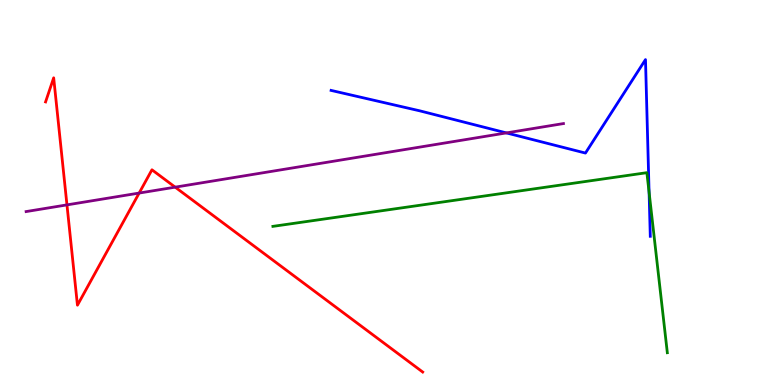[{'lines': ['blue', 'red'], 'intersections': []}, {'lines': ['green', 'red'], 'intersections': []}, {'lines': ['purple', 'red'], 'intersections': [{'x': 0.864, 'y': 4.68}, {'x': 1.8, 'y': 4.99}, {'x': 2.26, 'y': 5.14}]}, {'lines': ['blue', 'green'], 'intersections': [{'x': 8.38, 'y': 5.01}]}, {'lines': ['blue', 'purple'], 'intersections': [{'x': 6.53, 'y': 6.55}]}, {'lines': ['green', 'purple'], 'intersections': []}]